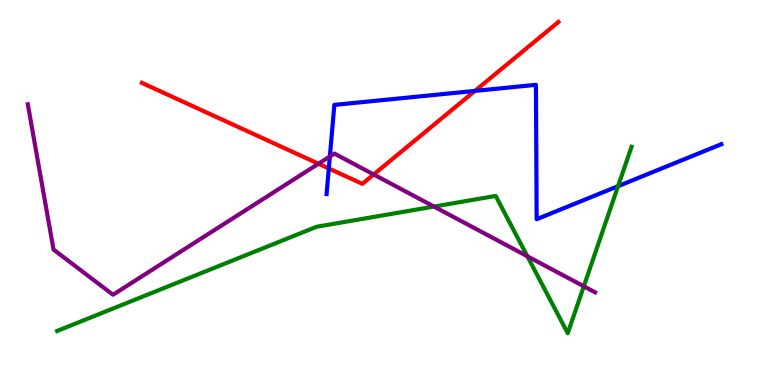[{'lines': ['blue', 'red'], 'intersections': [{'x': 4.24, 'y': 5.62}, {'x': 6.13, 'y': 7.64}]}, {'lines': ['green', 'red'], 'intersections': []}, {'lines': ['purple', 'red'], 'intersections': [{'x': 4.11, 'y': 5.75}, {'x': 4.82, 'y': 5.47}]}, {'lines': ['blue', 'green'], 'intersections': [{'x': 7.98, 'y': 5.16}]}, {'lines': ['blue', 'purple'], 'intersections': [{'x': 4.26, 'y': 5.94}]}, {'lines': ['green', 'purple'], 'intersections': [{'x': 5.6, 'y': 4.63}, {'x': 6.8, 'y': 3.34}, {'x': 7.53, 'y': 2.56}]}]